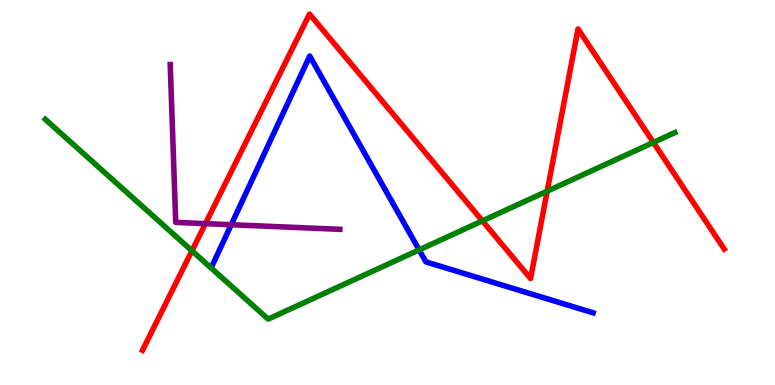[{'lines': ['blue', 'red'], 'intersections': []}, {'lines': ['green', 'red'], 'intersections': [{'x': 2.48, 'y': 3.49}, {'x': 6.22, 'y': 4.26}, {'x': 7.06, 'y': 5.03}, {'x': 8.43, 'y': 6.3}]}, {'lines': ['purple', 'red'], 'intersections': [{'x': 2.65, 'y': 4.19}]}, {'lines': ['blue', 'green'], 'intersections': [{'x': 5.41, 'y': 3.51}]}, {'lines': ['blue', 'purple'], 'intersections': [{'x': 2.98, 'y': 4.16}]}, {'lines': ['green', 'purple'], 'intersections': []}]